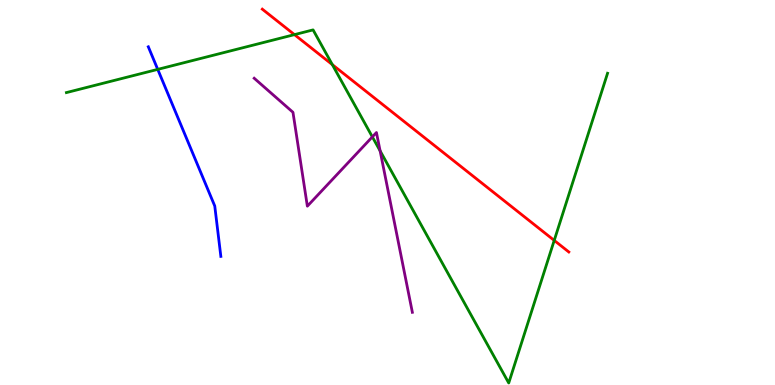[{'lines': ['blue', 'red'], 'intersections': []}, {'lines': ['green', 'red'], 'intersections': [{'x': 3.8, 'y': 9.1}, {'x': 4.29, 'y': 8.32}, {'x': 7.15, 'y': 3.76}]}, {'lines': ['purple', 'red'], 'intersections': []}, {'lines': ['blue', 'green'], 'intersections': [{'x': 2.04, 'y': 8.2}]}, {'lines': ['blue', 'purple'], 'intersections': []}, {'lines': ['green', 'purple'], 'intersections': [{'x': 4.8, 'y': 6.44}, {'x': 4.9, 'y': 6.08}]}]